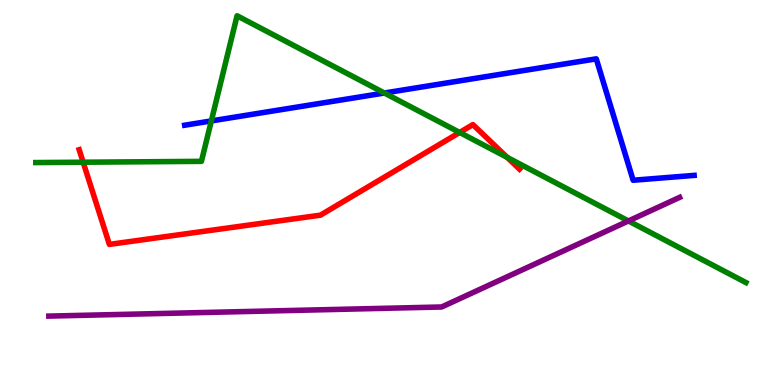[{'lines': ['blue', 'red'], 'intersections': []}, {'lines': ['green', 'red'], 'intersections': [{'x': 1.07, 'y': 5.79}, {'x': 5.93, 'y': 6.56}, {'x': 6.54, 'y': 5.91}]}, {'lines': ['purple', 'red'], 'intersections': []}, {'lines': ['blue', 'green'], 'intersections': [{'x': 2.73, 'y': 6.86}, {'x': 4.96, 'y': 7.58}]}, {'lines': ['blue', 'purple'], 'intersections': []}, {'lines': ['green', 'purple'], 'intersections': [{'x': 8.11, 'y': 4.26}]}]